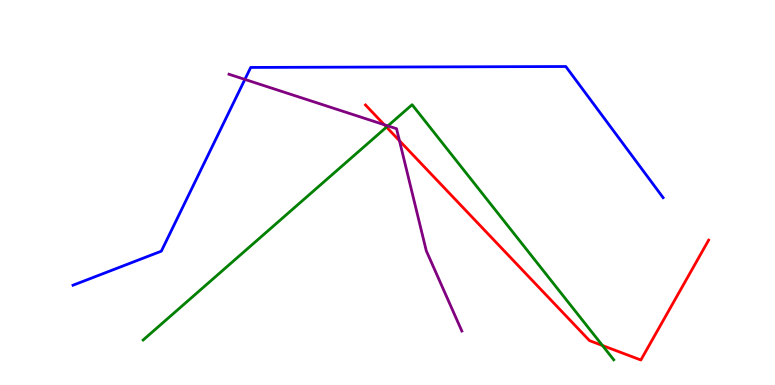[{'lines': ['blue', 'red'], 'intersections': []}, {'lines': ['green', 'red'], 'intersections': [{'x': 4.99, 'y': 6.7}, {'x': 7.77, 'y': 1.03}]}, {'lines': ['purple', 'red'], 'intersections': [{'x': 4.96, 'y': 6.76}, {'x': 5.15, 'y': 6.35}]}, {'lines': ['blue', 'green'], 'intersections': []}, {'lines': ['blue', 'purple'], 'intersections': [{'x': 3.16, 'y': 7.94}]}, {'lines': ['green', 'purple'], 'intersections': [{'x': 5.01, 'y': 6.73}]}]